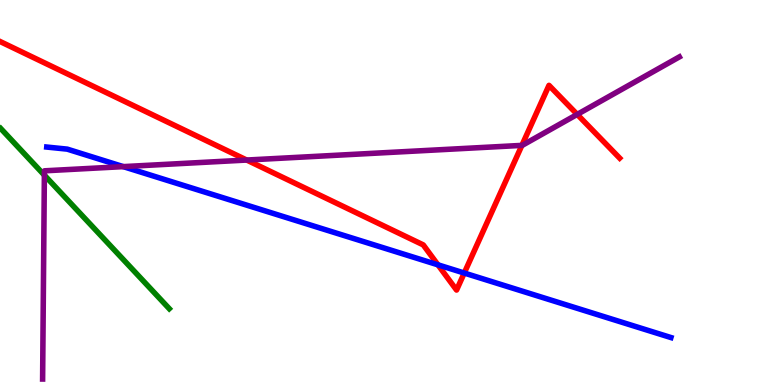[{'lines': ['blue', 'red'], 'intersections': [{'x': 5.65, 'y': 3.12}, {'x': 5.99, 'y': 2.91}]}, {'lines': ['green', 'red'], 'intersections': []}, {'lines': ['purple', 'red'], 'intersections': [{'x': 3.18, 'y': 5.84}, {'x': 6.73, 'y': 6.22}, {'x': 7.45, 'y': 7.03}]}, {'lines': ['blue', 'green'], 'intersections': []}, {'lines': ['blue', 'purple'], 'intersections': [{'x': 1.59, 'y': 5.67}]}, {'lines': ['green', 'purple'], 'intersections': [{'x': 0.573, 'y': 5.45}]}]